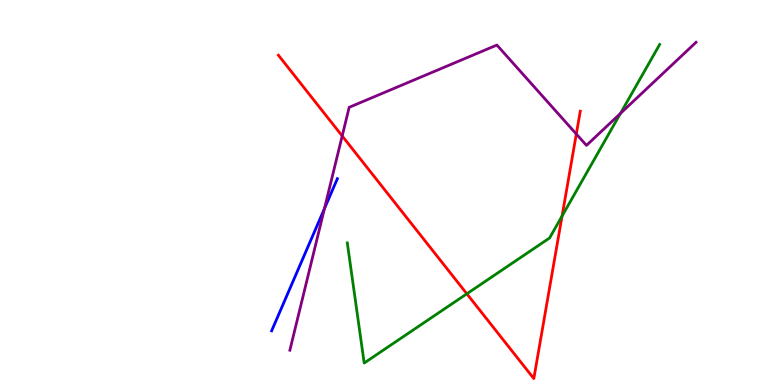[{'lines': ['blue', 'red'], 'intersections': []}, {'lines': ['green', 'red'], 'intersections': [{'x': 6.02, 'y': 2.37}, {'x': 7.25, 'y': 4.39}]}, {'lines': ['purple', 'red'], 'intersections': [{'x': 4.42, 'y': 6.47}, {'x': 7.44, 'y': 6.52}]}, {'lines': ['blue', 'green'], 'intersections': []}, {'lines': ['blue', 'purple'], 'intersections': [{'x': 4.19, 'y': 4.58}]}, {'lines': ['green', 'purple'], 'intersections': [{'x': 8.01, 'y': 7.05}]}]